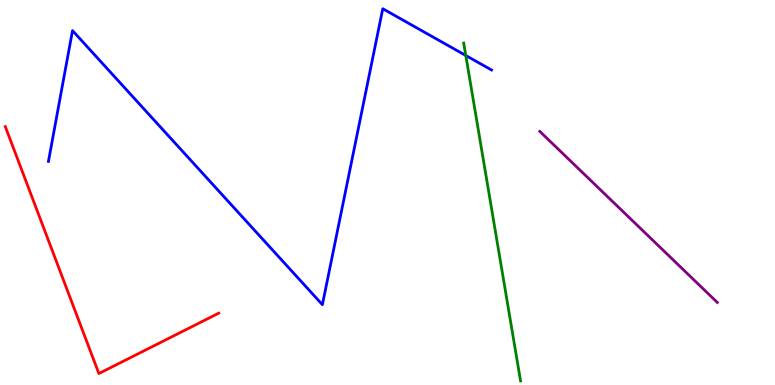[{'lines': ['blue', 'red'], 'intersections': []}, {'lines': ['green', 'red'], 'intersections': []}, {'lines': ['purple', 'red'], 'intersections': []}, {'lines': ['blue', 'green'], 'intersections': [{'x': 6.01, 'y': 8.56}]}, {'lines': ['blue', 'purple'], 'intersections': []}, {'lines': ['green', 'purple'], 'intersections': []}]